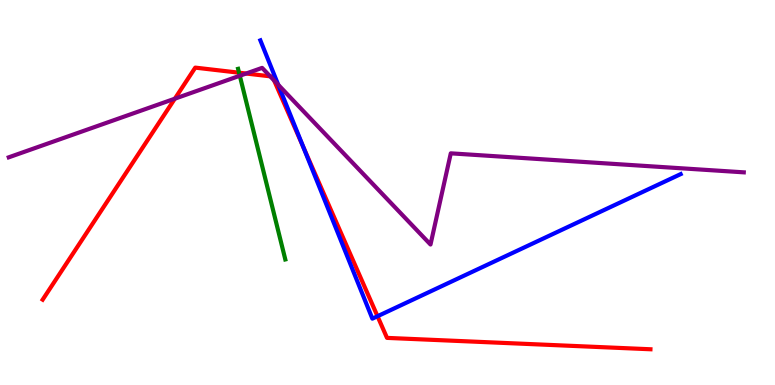[{'lines': ['blue', 'red'], 'intersections': [{'x': 3.91, 'y': 6.2}, {'x': 4.87, 'y': 1.79}]}, {'lines': ['green', 'red'], 'intersections': [{'x': 3.08, 'y': 8.11}]}, {'lines': ['purple', 'red'], 'intersections': [{'x': 2.26, 'y': 7.44}, {'x': 3.18, 'y': 8.09}, {'x': 3.49, 'y': 8.02}, {'x': 3.54, 'y': 7.91}]}, {'lines': ['blue', 'green'], 'intersections': []}, {'lines': ['blue', 'purple'], 'intersections': [{'x': 3.59, 'y': 7.8}]}, {'lines': ['green', 'purple'], 'intersections': [{'x': 3.09, 'y': 8.03}]}]